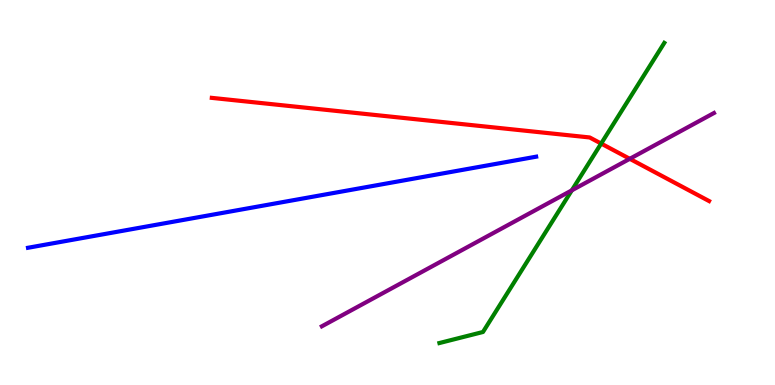[{'lines': ['blue', 'red'], 'intersections': []}, {'lines': ['green', 'red'], 'intersections': [{'x': 7.76, 'y': 6.27}]}, {'lines': ['purple', 'red'], 'intersections': [{'x': 8.13, 'y': 5.87}]}, {'lines': ['blue', 'green'], 'intersections': []}, {'lines': ['blue', 'purple'], 'intersections': []}, {'lines': ['green', 'purple'], 'intersections': [{'x': 7.38, 'y': 5.06}]}]